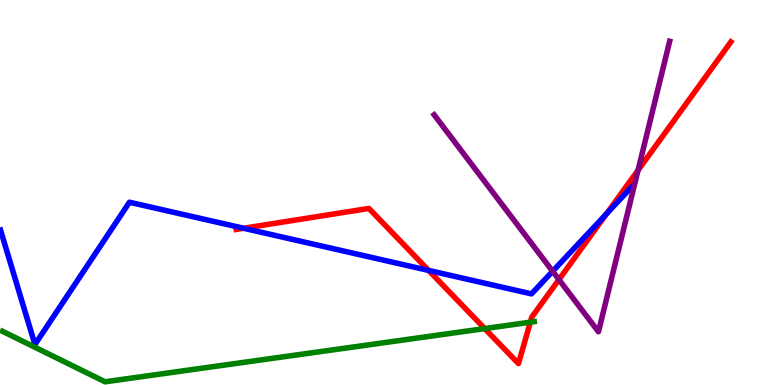[{'lines': ['blue', 'red'], 'intersections': [{'x': 3.14, 'y': 4.07}, {'x': 5.53, 'y': 2.98}, {'x': 7.83, 'y': 4.45}]}, {'lines': ['green', 'red'], 'intersections': [{'x': 6.25, 'y': 1.47}, {'x': 6.84, 'y': 1.63}]}, {'lines': ['purple', 'red'], 'intersections': [{'x': 7.21, 'y': 2.74}, {'x': 8.23, 'y': 5.58}]}, {'lines': ['blue', 'green'], 'intersections': []}, {'lines': ['blue', 'purple'], 'intersections': [{'x': 7.13, 'y': 2.95}]}, {'lines': ['green', 'purple'], 'intersections': []}]